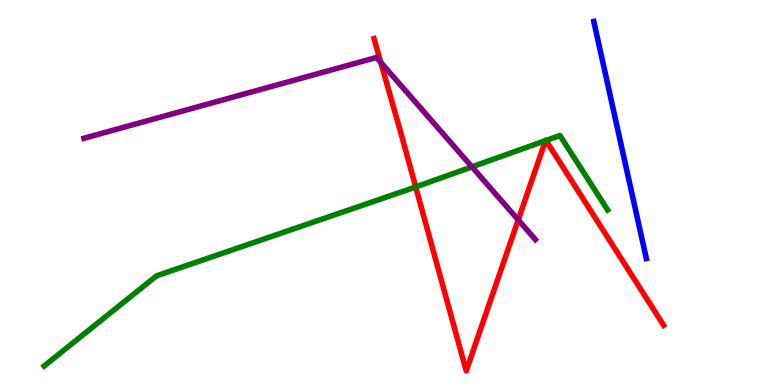[{'lines': ['blue', 'red'], 'intersections': []}, {'lines': ['green', 'red'], 'intersections': [{'x': 5.36, 'y': 5.14}, {'x': 7.04, 'y': 6.35}, {'x': 7.04, 'y': 6.35}]}, {'lines': ['purple', 'red'], 'intersections': [{'x': 4.91, 'y': 8.38}, {'x': 6.69, 'y': 4.29}]}, {'lines': ['blue', 'green'], 'intersections': []}, {'lines': ['blue', 'purple'], 'intersections': []}, {'lines': ['green', 'purple'], 'intersections': [{'x': 6.09, 'y': 5.67}]}]